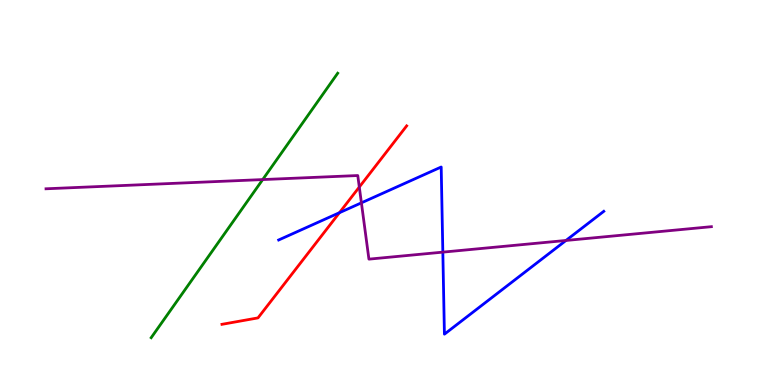[{'lines': ['blue', 'red'], 'intersections': [{'x': 4.38, 'y': 4.48}]}, {'lines': ['green', 'red'], 'intersections': []}, {'lines': ['purple', 'red'], 'intersections': [{'x': 4.64, 'y': 5.14}]}, {'lines': ['blue', 'green'], 'intersections': []}, {'lines': ['blue', 'purple'], 'intersections': [{'x': 4.66, 'y': 4.73}, {'x': 5.71, 'y': 3.45}, {'x': 7.3, 'y': 3.75}]}, {'lines': ['green', 'purple'], 'intersections': [{'x': 3.39, 'y': 5.34}]}]